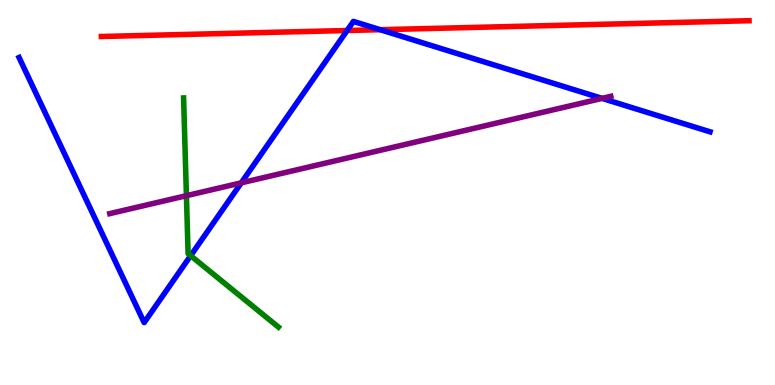[{'lines': ['blue', 'red'], 'intersections': [{'x': 4.48, 'y': 9.21}, {'x': 4.91, 'y': 9.23}]}, {'lines': ['green', 'red'], 'intersections': []}, {'lines': ['purple', 'red'], 'intersections': []}, {'lines': ['blue', 'green'], 'intersections': [{'x': 2.46, 'y': 3.36}]}, {'lines': ['blue', 'purple'], 'intersections': [{'x': 3.11, 'y': 5.25}, {'x': 7.77, 'y': 7.44}]}, {'lines': ['green', 'purple'], 'intersections': [{'x': 2.41, 'y': 4.92}]}]